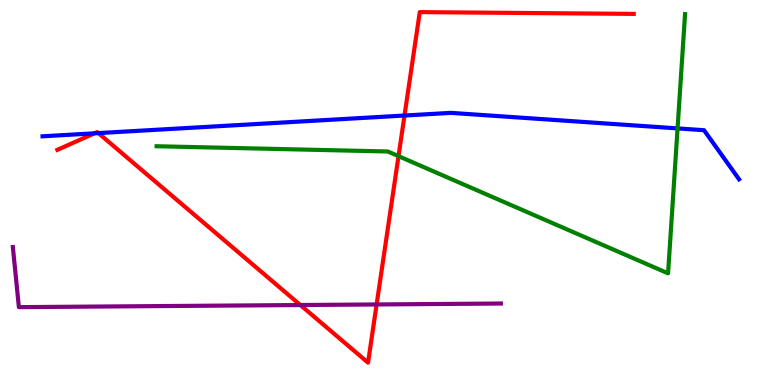[{'lines': ['blue', 'red'], 'intersections': [{'x': 1.22, 'y': 6.54}, {'x': 1.27, 'y': 6.54}, {'x': 5.22, 'y': 7.0}]}, {'lines': ['green', 'red'], 'intersections': [{'x': 5.14, 'y': 5.94}]}, {'lines': ['purple', 'red'], 'intersections': [{'x': 3.88, 'y': 2.08}, {'x': 4.86, 'y': 2.09}]}, {'lines': ['blue', 'green'], 'intersections': [{'x': 8.74, 'y': 6.67}]}, {'lines': ['blue', 'purple'], 'intersections': []}, {'lines': ['green', 'purple'], 'intersections': []}]